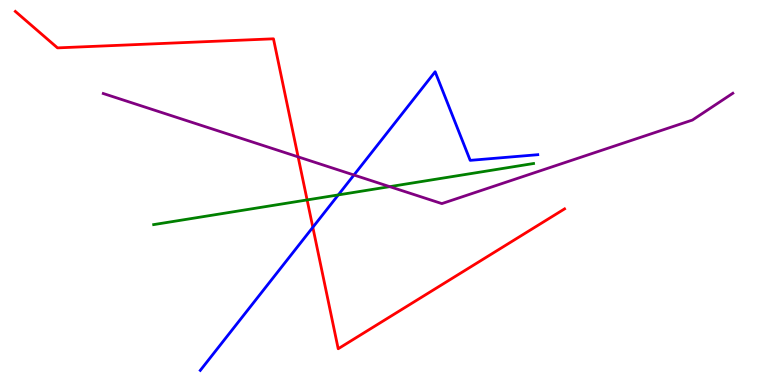[{'lines': ['blue', 'red'], 'intersections': [{'x': 4.04, 'y': 4.1}]}, {'lines': ['green', 'red'], 'intersections': [{'x': 3.96, 'y': 4.81}]}, {'lines': ['purple', 'red'], 'intersections': [{'x': 3.85, 'y': 5.93}]}, {'lines': ['blue', 'green'], 'intersections': [{'x': 4.37, 'y': 4.94}]}, {'lines': ['blue', 'purple'], 'intersections': [{'x': 4.57, 'y': 5.45}]}, {'lines': ['green', 'purple'], 'intersections': [{'x': 5.03, 'y': 5.15}]}]